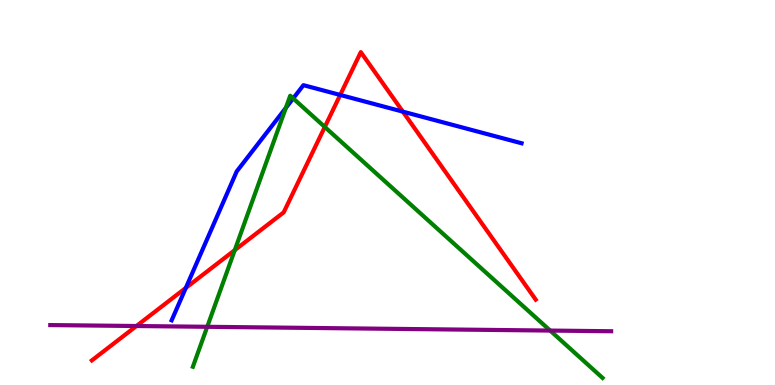[{'lines': ['blue', 'red'], 'intersections': [{'x': 2.4, 'y': 2.52}, {'x': 4.39, 'y': 7.53}, {'x': 5.2, 'y': 7.1}]}, {'lines': ['green', 'red'], 'intersections': [{'x': 3.03, 'y': 3.5}, {'x': 4.19, 'y': 6.7}]}, {'lines': ['purple', 'red'], 'intersections': [{'x': 1.76, 'y': 1.53}]}, {'lines': ['blue', 'green'], 'intersections': [{'x': 3.69, 'y': 7.2}, {'x': 3.78, 'y': 7.44}]}, {'lines': ['blue', 'purple'], 'intersections': []}, {'lines': ['green', 'purple'], 'intersections': [{'x': 2.67, 'y': 1.51}, {'x': 7.1, 'y': 1.41}]}]